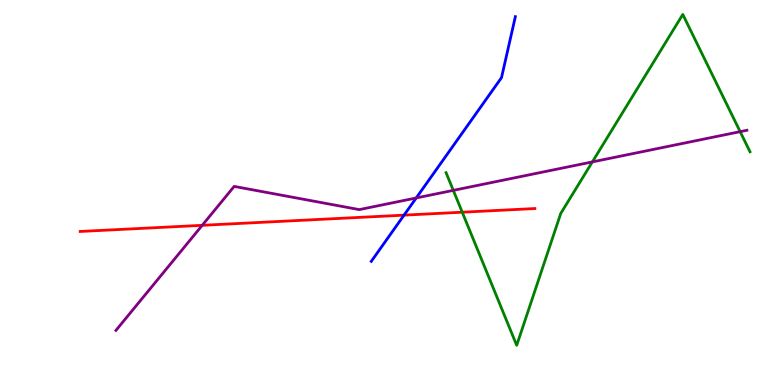[{'lines': ['blue', 'red'], 'intersections': [{'x': 5.21, 'y': 4.41}]}, {'lines': ['green', 'red'], 'intersections': [{'x': 5.96, 'y': 4.49}]}, {'lines': ['purple', 'red'], 'intersections': [{'x': 2.61, 'y': 4.15}]}, {'lines': ['blue', 'green'], 'intersections': []}, {'lines': ['blue', 'purple'], 'intersections': [{'x': 5.37, 'y': 4.86}]}, {'lines': ['green', 'purple'], 'intersections': [{'x': 5.85, 'y': 5.06}, {'x': 7.64, 'y': 5.79}, {'x': 9.55, 'y': 6.58}]}]